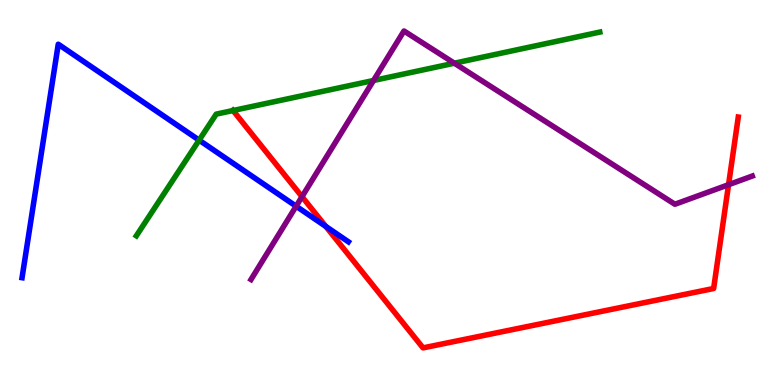[{'lines': ['blue', 'red'], 'intersections': [{'x': 4.2, 'y': 4.12}]}, {'lines': ['green', 'red'], 'intersections': [{'x': 3.01, 'y': 7.13}]}, {'lines': ['purple', 'red'], 'intersections': [{'x': 3.9, 'y': 4.89}, {'x': 9.4, 'y': 5.2}]}, {'lines': ['blue', 'green'], 'intersections': [{'x': 2.57, 'y': 6.36}]}, {'lines': ['blue', 'purple'], 'intersections': [{'x': 3.82, 'y': 4.64}]}, {'lines': ['green', 'purple'], 'intersections': [{'x': 4.82, 'y': 7.91}, {'x': 5.86, 'y': 8.36}]}]